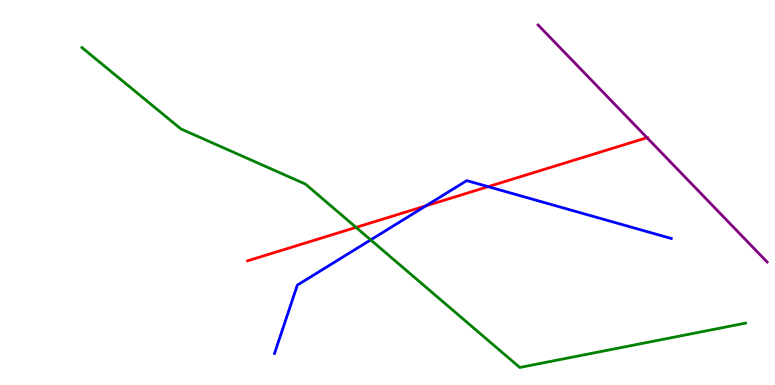[{'lines': ['blue', 'red'], 'intersections': [{'x': 5.49, 'y': 4.65}, {'x': 6.3, 'y': 5.15}]}, {'lines': ['green', 'red'], 'intersections': [{'x': 4.59, 'y': 4.09}]}, {'lines': ['purple', 'red'], 'intersections': [{'x': 8.35, 'y': 6.42}]}, {'lines': ['blue', 'green'], 'intersections': [{'x': 4.78, 'y': 3.77}]}, {'lines': ['blue', 'purple'], 'intersections': []}, {'lines': ['green', 'purple'], 'intersections': []}]